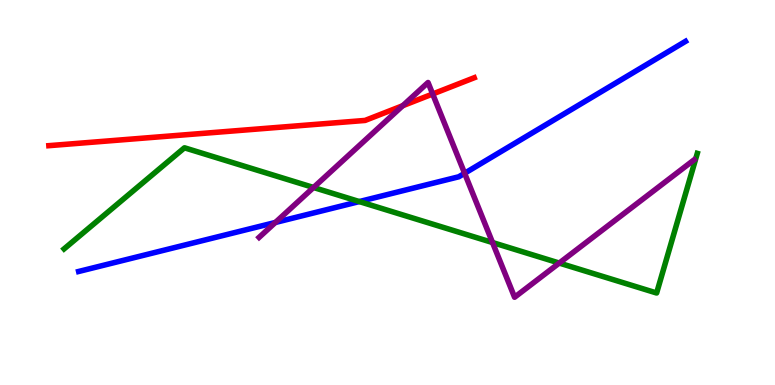[{'lines': ['blue', 'red'], 'intersections': []}, {'lines': ['green', 'red'], 'intersections': []}, {'lines': ['purple', 'red'], 'intersections': [{'x': 5.2, 'y': 7.25}, {'x': 5.58, 'y': 7.56}]}, {'lines': ['blue', 'green'], 'intersections': [{'x': 4.64, 'y': 4.76}]}, {'lines': ['blue', 'purple'], 'intersections': [{'x': 3.55, 'y': 4.22}, {'x': 6.0, 'y': 5.5}]}, {'lines': ['green', 'purple'], 'intersections': [{'x': 4.05, 'y': 5.13}, {'x': 6.36, 'y': 3.7}, {'x': 7.22, 'y': 3.17}]}]